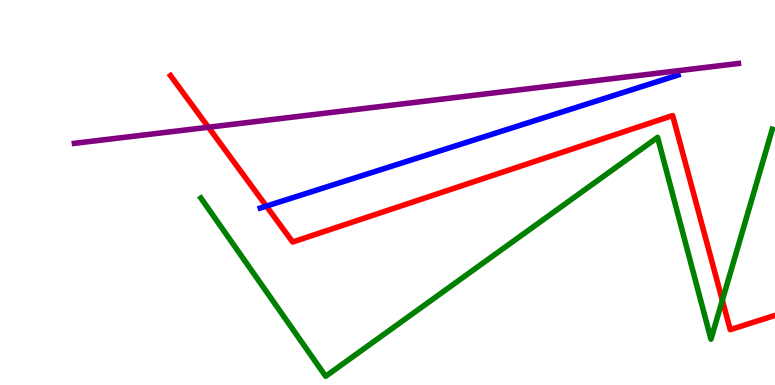[{'lines': ['blue', 'red'], 'intersections': [{'x': 3.44, 'y': 4.65}]}, {'lines': ['green', 'red'], 'intersections': [{'x': 9.32, 'y': 2.2}]}, {'lines': ['purple', 'red'], 'intersections': [{'x': 2.69, 'y': 6.7}]}, {'lines': ['blue', 'green'], 'intersections': []}, {'lines': ['blue', 'purple'], 'intersections': []}, {'lines': ['green', 'purple'], 'intersections': []}]